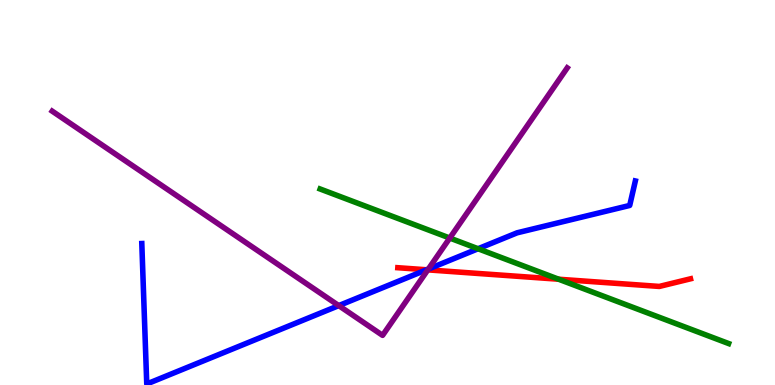[{'lines': ['blue', 'red'], 'intersections': [{'x': 5.5, 'y': 2.99}]}, {'lines': ['green', 'red'], 'intersections': [{'x': 7.21, 'y': 2.75}]}, {'lines': ['purple', 'red'], 'intersections': [{'x': 5.52, 'y': 2.99}]}, {'lines': ['blue', 'green'], 'intersections': [{'x': 6.17, 'y': 3.54}]}, {'lines': ['blue', 'purple'], 'intersections': [{'x': 4.37, 'y': 2.06}, {'x': 5.53, 'y': 3.01}]}, {'lines': ['green', 'purple'], 'intersections': [{'x': 5.8, 'y': 3.82}]}]